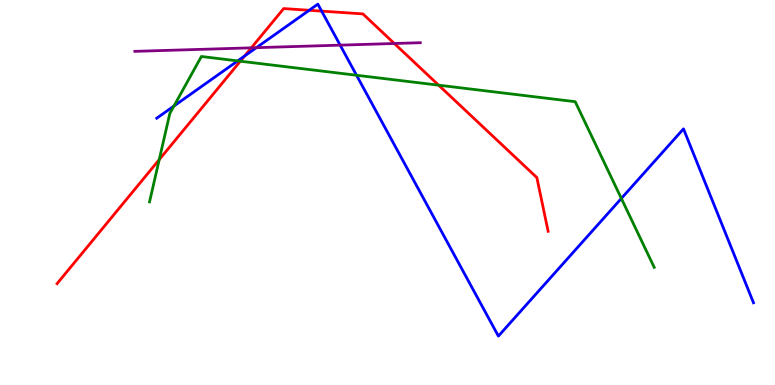[{'lines': ['blue', 'red'], 'intersections': [{'x': 3.16, 'y': 8.55}, {'x': 3.99, 'y': 9.73}, {'x': 4.15, 'y': 9.71}]}, {'lines': ['green', 'red'], 'intersections': [{'x': 2.05, 'y': 5.85}, {'x': 3.1, 'y': 8.41}, {'x': 5.66, 'y': 7.79}]}, {'lines': ['purple', 'red'], 'intersections': [{'x': 3.24, 'y': 8.76}, {'x': 5.09, 'y': 8.87}]}, {'lines': ['blue', 'green'], 'intersections': [{'x': 2.24, 'y': 7.25}, {'x': 3.07, 'y': 8.42}, {'x': 4.6, 'y': 8.05}, {'x': 8.02, 'y': 4.85}]}, {'lines': ['blue', 'purple'], 'intersections': [{'x': 3.31, 'y': 8.76}, {'x': 4.39, 'y': 8.83}]}, {'lines': ['green', 'purple'], 'intersections': []}]